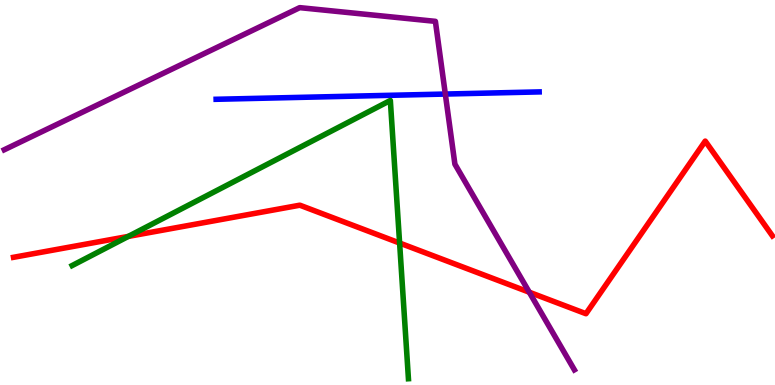[{'lines': ['blue', 'red'], 'intersections': []}, {'lines': ['green', 'red'], 'intersections': [{'x': 1.66, 'y': 3.86}, {'x': 5.16, 'y': 3.69}]}, {'lines': ['purple', 'red'], 'intersections': [{'x': 6.83, 'y': 2.41}]}, {'lines': ['blue', 'green'], 'intersections': []}, {'lines': ['blue', 'purple'], 'intersections': [{'x': 5.75, 'y': 7.56}]}, {'lines': ['green', 'purple'], 'intersections': []}]